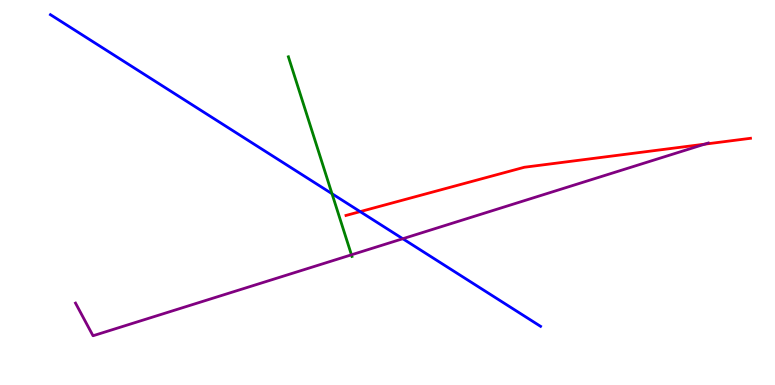[{'lines': ['blue', 'red'], 'intersections': [{'x': 4.65, 'y': 4.5}]}, {'lines': ['green', 'red'], 'intersections': []}, {'lines': ['purple', 'red'], 'intersections': [{'x': 9.09, 'y': 6.26}]}, {'lines': ['blue', 'green'], 'intersections': [{'x': 4.28, 'y': 4.97}]}, {'lines': ['blue', 'purple'], 'intersections': [{'x': 5.2, 'y': 3.8}]}, {'lines': ['green', 'purple'], 'intersections': [{'x': 4.53, 'y': 3.38}]}]